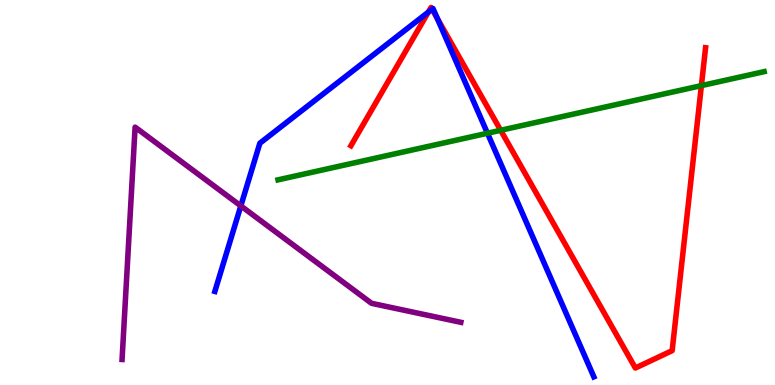[{'lines': ['blue', 'red'], 'intersections': [{'x': 5.53, 'y': 9.68}, {'x': 5.58, 'y': 9.76}, {'x': 5.64, 'y': 9.52}]}, {'lines': ['green', 'red'], 'intersections': [{'x': 6.46, 'y': 6.62}, {'x': 9.05, 'y': 7.78}]}, {'lines': ['purple', 'red'], 'intersections': []}, {'lines': ['blue', 'green'], 'intersections': [{'x': 6.29, 'y': 6.54}]}, {'lines': ['blue', 'purple'], 'intersections': [{'x': 3.11, 'y': 4.65}]}, {'lines': ['green', 'purple'], 'intersections': []}]